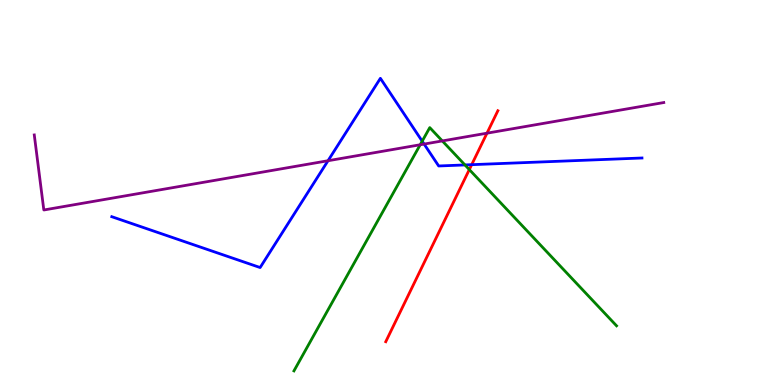[{'lines': ['blue', 'red'], 'intersections': [{'x': 6.09, 'y': 5.72}]}, {'lines': ['green', 'red'], 'intersections': [{'x': 6.06, 'y': 5.6}]}, {'lines': ['purple', 'red'], 'intersections': [{'x': 6.28, 'y': 6.54}]}, {'lines': ['blue', 'green'], 'intersections': [{'x': 5.45, 'y': 6.33}, {'x': 6.0, 'y': 5.72}]}, {'lines': ['blue', 'purple'], 'intersections': [{'x': 4.23, 'y': 5.83}, {'x': 5.47, 'y': 6.26}]}, {'lines': ['green', 'purple'], 'intersections': [{'x': 5.42, 'y': 6.24}, {'x': 5.71, 'y': 6.34}]}]